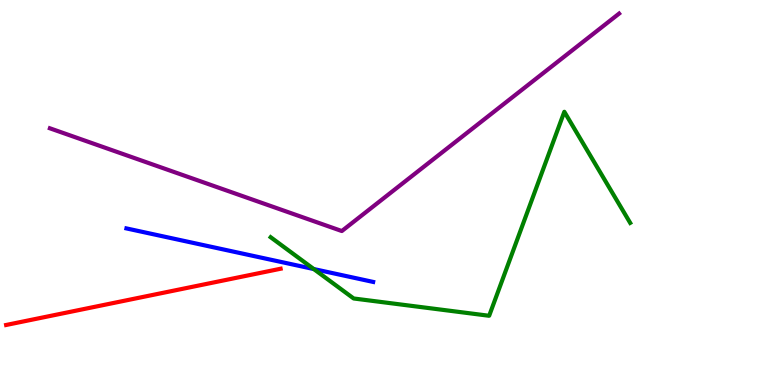[{'lines': ['blue', 'red'], 'intersections': []}, {'lines': ['green', 'red'], 'intersections': []}, {'lines': ['purple', 'red'], 'intersections': []}, {'lines': ['blue', 'green'], 'intersections': [{'x': 4.05, 'y': 3.01}]}, {'lines': ['blue', 'purple'], 'intersections': []}, {'lines': ['green', 'purple'], 'intersections': []}]